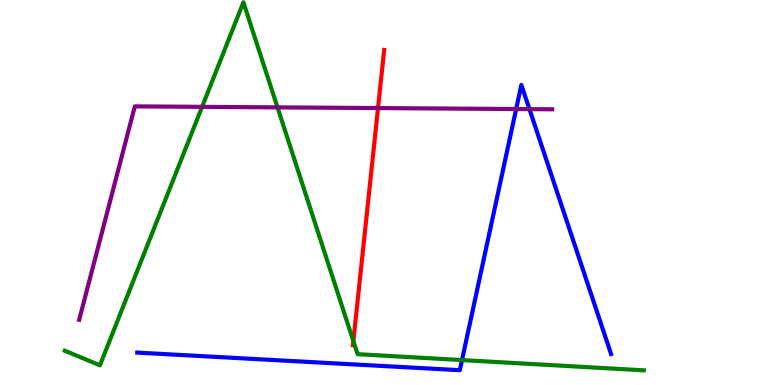[{'lines': ['blue', 'red'], 'intersections': []}, {'lines': ['green', 'red'], 'intersections': [{'x': 4.56, 'y': 1.14}]}, {'lines': ['purple', 'red'], 'intersections': [{'x': 4.88, 'y': 7.19}]}, {'lines': ['blue', 'green'], 'intersections': [{'x': 5.96, 'y': 0.647}]}, {'lines': ['blue', 'purple'], 'intersections': [{'x': 6.66, 'y': 7.17}, {'x': 6.83, 'y': 7.17}]}, {'lines': ['green', 'purple'], 'intersections': [{'x': 2.61, 'y': 7.22}, {'x': 3.58, 'y': 7.21}]}]